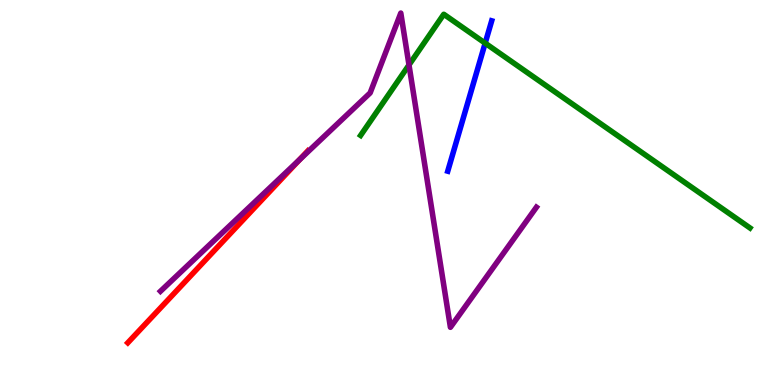[{'lines': ['blue', 'red'], 'intersections': []}, {'lines': ['green', 'red'], 'intersections': []}, {'lines': ['purple', 'red'], 'intersections': [{'x': 3.86, 'y': 5.85}]}, {'lines': ['blue', 'green'], 'intersections': [{'x': 6.26, 'y': 8.88}]}, {'lines': ['blue', 'purple'], 'intersections': []}, {'lines': ['green', 'purple'], 'intersections': [{'x': 5.28, 'y': 8.31}]}]